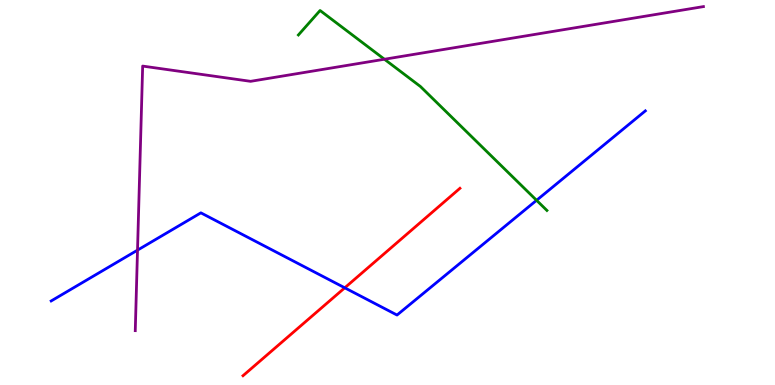[{'lines': ['blue', 'red'], 'intersections': [{'x': 4.45, 'y': 2.52}]}, {'lines': ['green', 'red'], 'intersections': []}, {'lines': ['purple', 'red'], 'intersections': []}, {'lines': ['blue', 'green'], 'intersections': [{'x': 6.92, 'y': 4.8}]}, {'lines': ['blue', 'purple'], 'intersections': [{'x': 1.77, 'y': 3.5}]}, {'lines': ['green', 'purple'], 'intersections': [{'x': 4.96, 'y': 8.46}]}]